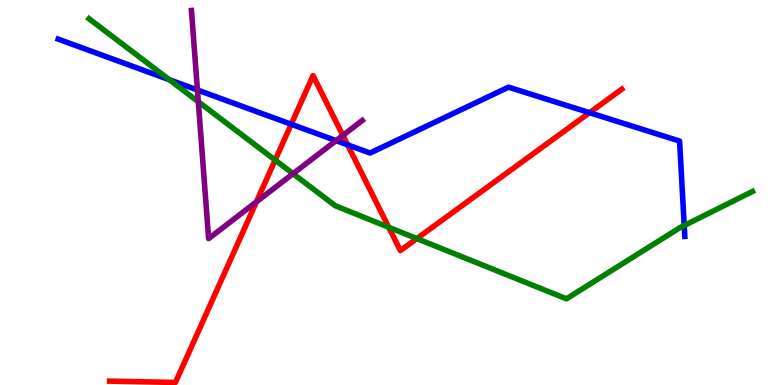[{'lines': ['blue', 'red'], 'intersections': [{'x': 3.76, 'y': 6.77}, {'x': 4.49, 'y': 6.24}, {'x': 7.61, 'y': 7.07}]}, {'lines': ['green', 'red'], 'intersections': [{'x': 3.55, 'y': 5.84}, {'x': 5.02, 'y': 4.1}, {'x': 5.38, 'y': 3.8}]}, {'lines': ['purple', 'red'], 'intersections': [{'x': 3.31, 'y': 4.76}, {'x': 4.42, 'y': 6.48}]}, {'lines': ['blue', 'green'], 'intersections': [{'x': 2.18, 'y': 7.93}, {'x': 8.83, 'y': 4.14}]}, {'lines': ['blue', 'purple'], 'intersections': [{'x': 2.55, 'y': 7.66}, {'x': 4.34, 'y': 6.35}]}, {'lines': ['green', 'purple'], 'intersections': [{'x': 2.56, 'y': 7.36}, {'x': 3.78, 'y': 5.49}]}]